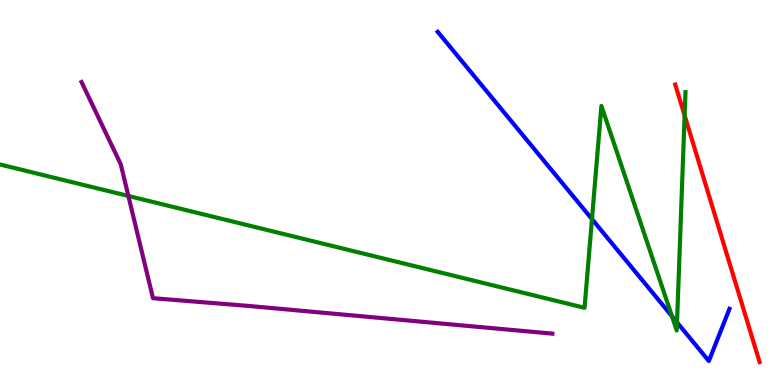[{'lines': ['blue', 'red'], 'intersections': []}, {'lines': ['green', 'red'], 'intersections': [{'x': 8.83, 'y': 7.0}]}, {'lines': ['purple', 'red'], 'intersections': []}, {'lines': ['blue', 'green'], 'intersections': [{'x': 7.64, 'y': 4.31}, {'x': 8.67, 'y': 1.79}, {'x': 8.74, 'y': 1.63}]}, {'lines': ['blue', 'purple'], 'intersections': []}, {'lines': ['green', 'purple'], 'intersections': [{'x': 1.66, 'y': 4.91}]}]